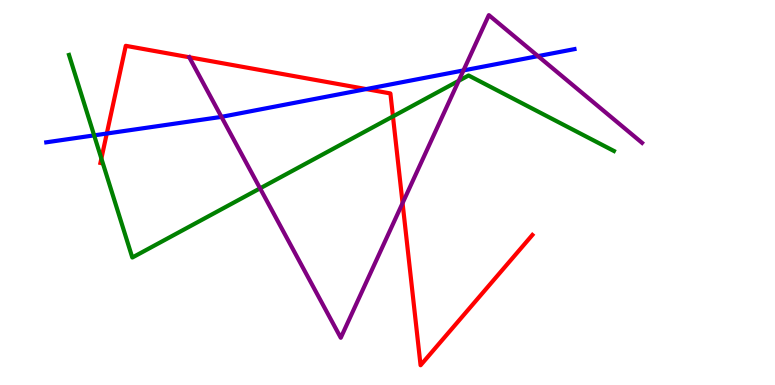[{'lines': ['blue', 'red'], 'intersections': [{'x': 1.38, 'y': 6.53}, {'x': 4.73, 'y': 7.69}]}, {'lines': ['green', 'red'], 'intersections': [{'x': 1.31, 'y': 5.88}, {'x': 5.07, 'y': 6.98}]}, {'lines': ['purple', 'red'], 'intersections': [{'x': 2.44, 'y': 8.51}, {'x': 5.19, 'y': 4.72}]}, {'lines': ['blue', 'green'], 'intersections': [{'x': 1.21, 'y': 6.48}]}, {'lines': ['blue', 'purple'], 'intersections': [{'x': 2.86, 'y': 6.96}, {'x': 5.98, 'y': 8.17}, {'x': 6.94, 'y': 8.54}]}, {'lines': ['green', 'purple'], 'intersections': [{'x': 3.36, 'y': 5.11}, {'x': 5.92, 'y': 7.9}]}]